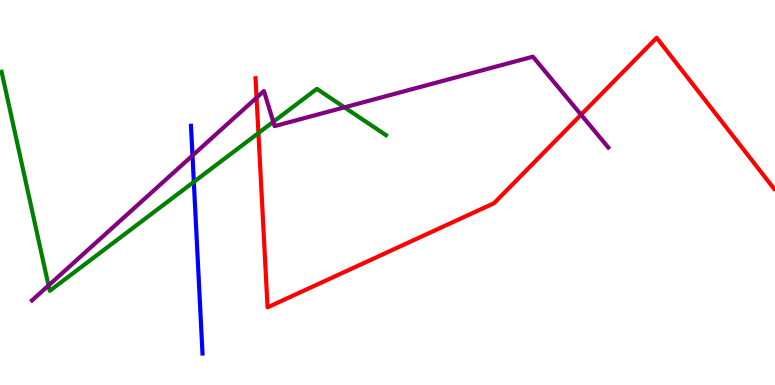[{'lines': ['blue', 'red'], 'intersections': []}, {'lines': ['green', 'red'], 'intersections': [{'x': 3.33, 'y': 6.54}]}, {'lines': ['purple', 'red'], 'intersections': [{'x': 3.31, 'y': 7.46}, {'x': 7.5, 'y': 7.02}]}, {'lines': ['blue', 'green'], 'intersections': [{'x': 2.5, 'y': 5.28}]}, {'lines': ['blue', 'purple'], 'intersections': [{'x': 2.48, 'y': 5.96}]}, {'lines': ['green', 'purple'], 'intersections': [{'x': 0.626, 'y': 2.58}, {'x': 3.53, 'y': 6.84}, {'x': 4.44, 'y': 7.21}]}]